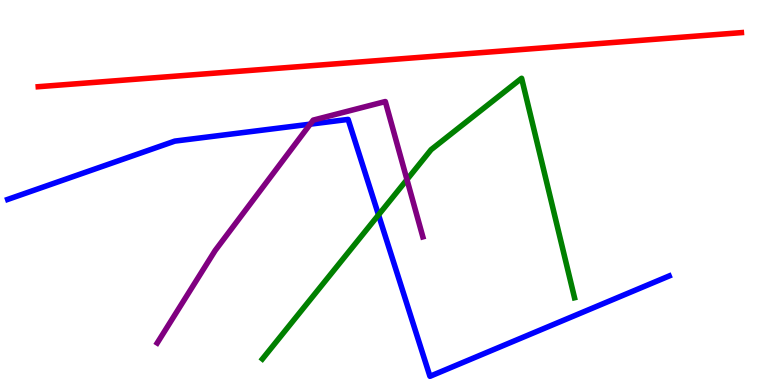[{'lines': ['blue', 'red'], 'intersections': []}, {'lines': ['green', 'red'], 'intersections': []}, {'lines': ['purple', 'red'], 'intersections': []}, {'lines': ['blue', 'green'], 'intersections': [{'x': 4.88, 'y': 4.42}]}, {'lines': ['blue', 'purple'], 'intersections': [{'x': 4.0, 'y': 6.78}]}, {'lines': ['green', 'purple'], 'intersections': [{'x': 5.25, 'y': 5.34}]}]